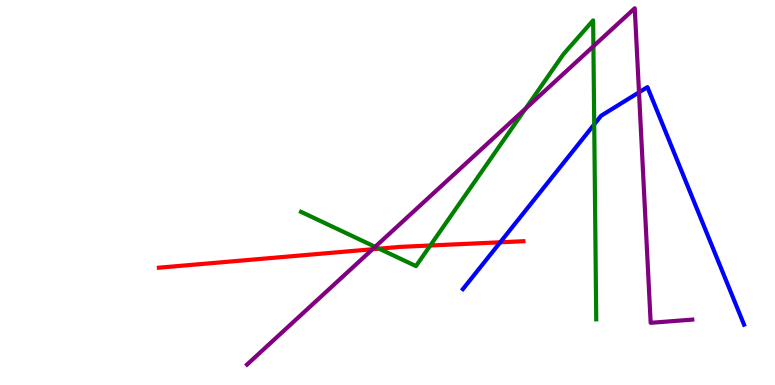[{'lines': ['blue', 'red'], 'intersections': [{'x': 6.45, 'y': 3.71}]}, {'lines': ['green', 'red'], 'intersections': [{'x': 4.89, 'y': 3.54}, {'x': 5.55, 'y': 3.62}]}, {'lines': ['purple', 'red'], 'intersections': [{'x': 4.81, 'y': 3.53}]}, {'lines': ['blue', 'green'], 'intersections': [{'x': 7.67, 'y': 6.77}]}, {'lines': ['blue', 'purple'], 'intersections': [{'x': 8.25, 'y': 7.6}]}, {'lines': ['green', 'purple'], 'intersections': [{'x': 4.84, 'y': 3.59}, {'x': 6.78, 'y': 7.18}, {'x': 7.66, 'y': 8.8}]}]